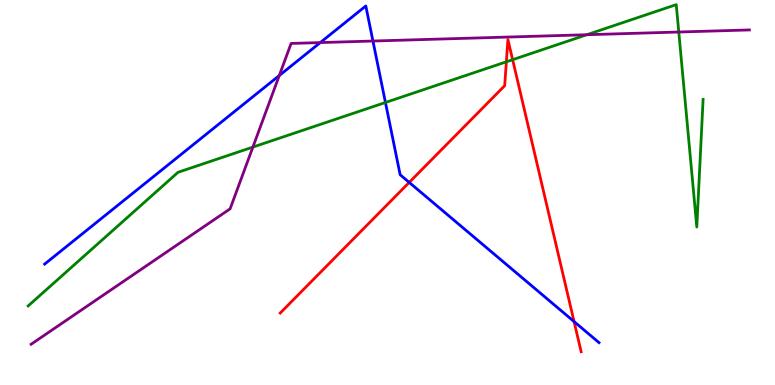[{'lines': ['blue', 'red'], 'intersections': [{'x': 5.28, 'y': 5.26}, {'x': 7.41, 'y': 1.65}]}, {'lines': ['green', 'red'], 'intersections': [{'x': 6.53, 'y': 8.39}, {'x': 6.61, 'y': 8.45}]}, {'lines': ['purple', 'red'], 'intersections': []}, {'lines': ['blue', 'green'], 'intersections': [{'x': 4.97, 'y': 7.34}]}, {'lines': ['blue', 'purple'], 'intersections': [{'x': 3.6, 'y': 8.04}, {'x': 4.13, 'y': 8.89}, {'x': 4.81, 'y': 8.93}]}, {'lines': ['green', 'purple'], 'intersections': [{'x': 3.26, 'y': 6.18}, {'x': 7.57, 'y': 9.1}, {'x': 8.76, 'y': 9.17}]}]